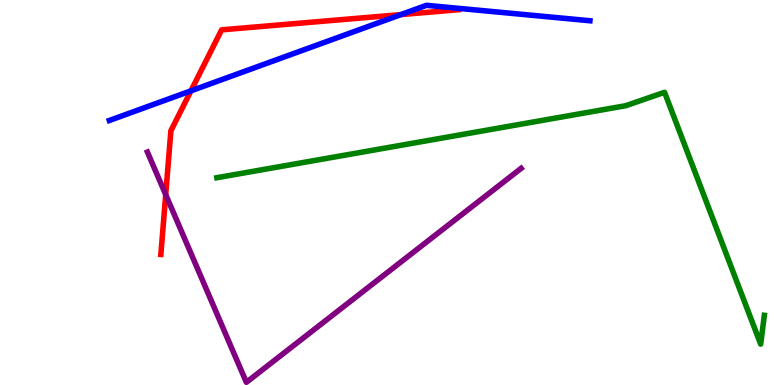[{'lines': ['blue', 'red'], 'intersections': [{'x': 2.46, 'y': 7.64}, {'x': 5.17, 'y': 9.62}]}, {'lines': ['green', 'red'], 'intersections': []}, {'lines': ['purple', 'red'], 'intersections': [{'x': 2.14, 'y': 4.94}]}, {'lines': ['blue', 'green'], 'intersections': []}, {'lines': ['blue', 'purple'], 'intersections': []}, {'lines': ['green', 'purple'], 'intersections': []}]